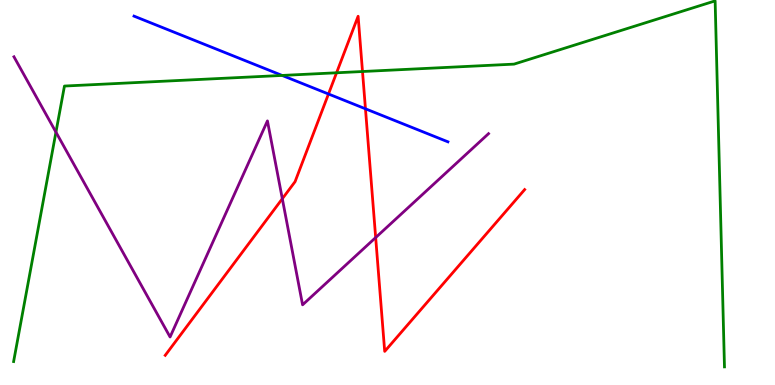[{'lines': ['blue', 'red'], 'intersections': [{'x': 4.24, 'y': 7.56}, {'x': 4.72, 'y': 7.17}]}, {'lines': ['green', 'red'], 'intersections': [{'x': 4.34, 'y': 8.11}, {'x': 4.68, 'y': 8.14}]}, {'lines': ['purple', 'red'], 'intersections': [{'x': 3.64, 'y': 4.84}, {'x': 4.85, 'y': 3.83}]}, {'lines': ['blue', 'green'], 'intersections': [{'x': 3.64, 'y': 8.04}]}, {'lines': ['blue', 'purple'], 'intersections': []}, {'lines': ['green', 'purple'], 'intersections': [{'x': 0.722, 'y': 6.57}]}]